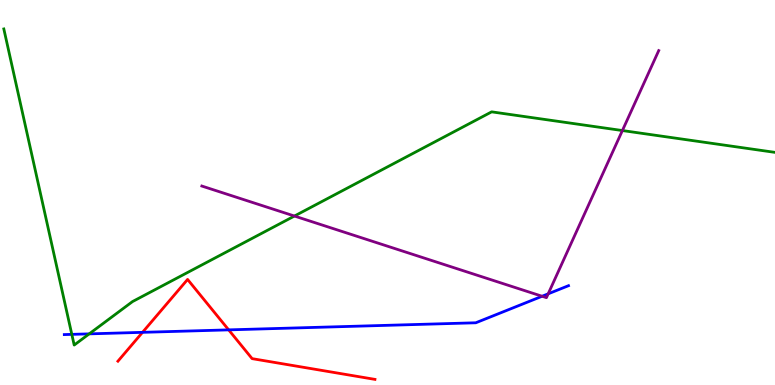[{'lines': ['blue', 'red'], 'intersections': [{'x': 1.84, 'y': 1.37}, {'x': 2.95, 'y': 1.43}]}, {'lines': ['green', 'red'], 'intersections': []}, {'lines': ['purple', 'red'], 'intersections': []}, {'lines': ['blue', 'green'], 'intersections': [{'x': 0.927, 'y': 1.32}, {'x': 1.15, 'y': 1.33}]}, {'lines': ['blue', 'purple'], 'intersections': [{'x': 6.99, 'y': 2.31}, {'x': 7.07, 'y': 2.37}]}, {'lines': ['green', 'purple'], 'intersections': [{'x': 3.8, 'y': 4.39}, {'x': 8.03, 'y': 6.61}]}]